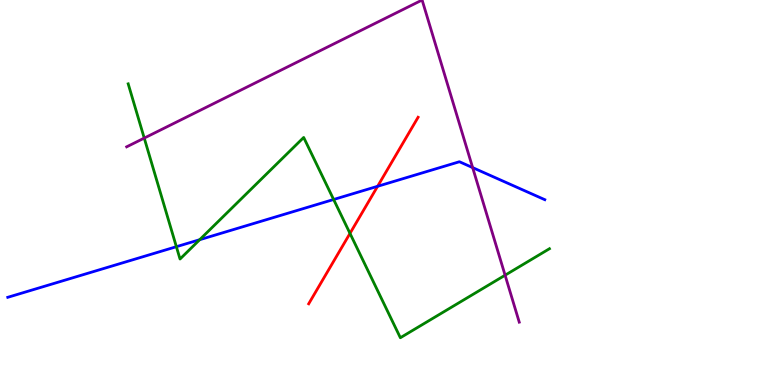[{'lines': ['blue', 'red'], 'intersections': [{'x': 4.87, 'y': 5.16}]}, {'lines': ['green', 'red'], 'intersections': [{'x': 4.52, 'y': 3.94}]}, {'lines': ['purple', 'red'], 'intersections': []}, {'lines': ['blue', 'green'], 'intersections': [{'x': 2.28, 'y': 3.59}, {'x': 2.58, 'y': 3.77}, {'x': 4.3, 'y': 4.82}]}, {'lines': ['blue', 'purple'], 'intersections': [{'x': 6.1, 'y': 5.65}]}, {'lines': ['green', 'purple'], 'intersections': [{'x': 1.86, 'y': 6.41}, {'x': 6.52, 'y': 2.85}]}]